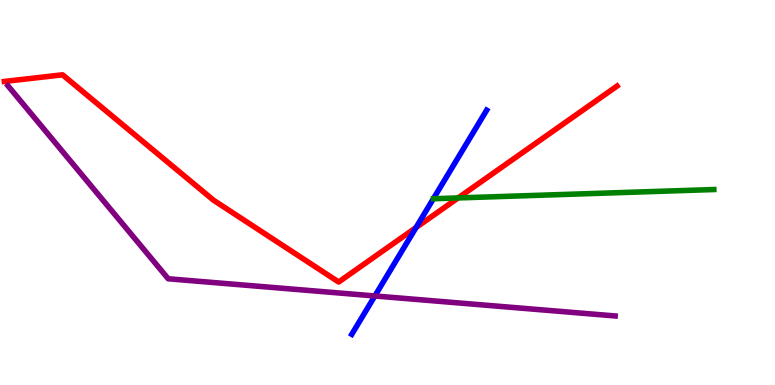[{'lines': ['blue', 'red'], 'intersections': [{'x': 5.37, 'y': 4.09}]}, {'lines': ['green', 'red'], 'intersections': [{'x': 5.91, 'y': 4.86}]}, {'lines': ['purple', 'red'], 'intersections': []}, {'lines': ['blue', 'green'], 'intersections': []}, {'lines': ['blue', 'purple'], 'intersections': [{'x': 4.84, 'y': 2.31}]}, {'lines': ['green', 'purple'], 'intersections': []}]